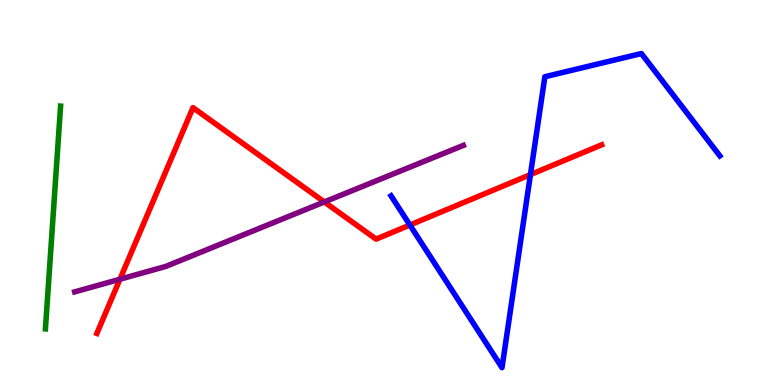[{'lines': ['blue', 'red'], 'intersections': [{'x': 5.29, 'y': 4.16}, {'x': 6.84, 'y': 5.46}]}, {'lines': ['green', 'red'], 'intersections': []}, {'lines': ['purple', 'red'], 'intersections': [{'x': 1.55, 'y': 2.75}, {'x': 4.18, 'y': 4.75}]}, {'lines': ['blue', 'green'], 'intersections': []}, {'lines': ['blue', 'purple'], 'intersections': []}, {'lines': ['green', 'purple'], 'intersections': []}]